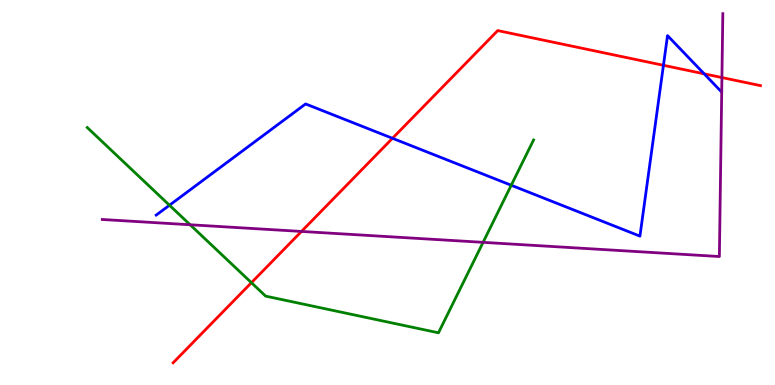[{'lines': ['blue', 'red'], 'intersections': [{'x': 5.06, 'y': 6.41}, {'x': 8.56, 'y': 8.3}, {'x': 9.09, 'y': 8.08}]}, {'lines': ['green', 'red'], 'intersections': [{'x': 3.24, 'y': 2.66}]}, {'lines': ['purple', 'red'], 'intersections': [{'x': 3.89, 'y': 3.99}, {'x': 9.32, 'y': 7.99}]}, {'lines': ['blue', 'green'], 'intersections': [{'x': 2.19, 'y': 4.67}, {'x': 6.6, 'y': 5.19}]}, {'lines': ['blue', 'purple'], 'intersections': []}, {'lines': ['green', 'purple'], 'intersections': [{'x': 2.45, 'y': 4.16}, {'x': 6.23, 'y': 3.71}]}]